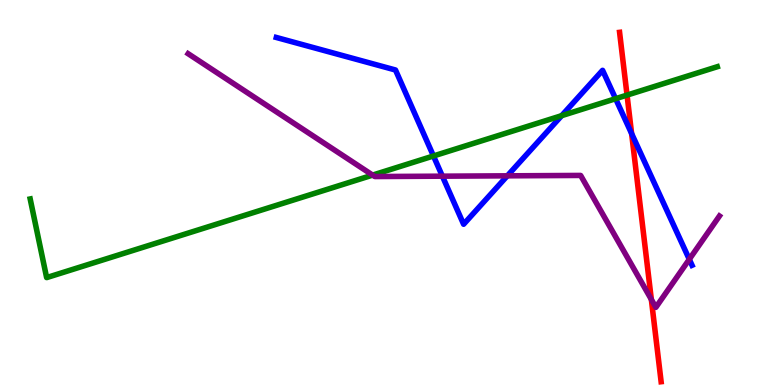[{'lines': ['blue', 'red'], 'intersections': [{'x': 8.15, 'y': 6.53}]}, {'lines': ['green', 'red'], 'intersections': [{'x': 8.09, 'y': 7.53}]}, {'lines': ['purple', 'red'], 'intersections': [{'x': 8.4, 'y': 2.22}]}, {'lines': ['blue', 'green'], 'intersections': [{'x': 5.59, 'y': 5.95}, {'x': 7.25, 'y': 7.0}, {'x': 7.94, 'y': 7.44}]}, {'lines': ['blue', 'purple'], 'intersections': [{'x': 5.71, 'y': 5.42}, {'x': 6.55, 'y': 5.43}, {'x': 8.89, 'y': 3.26}]}, {'lines': ['green', 'purple'], 'intersections': [{'x': 4.81, 'y': 5.45}]}]